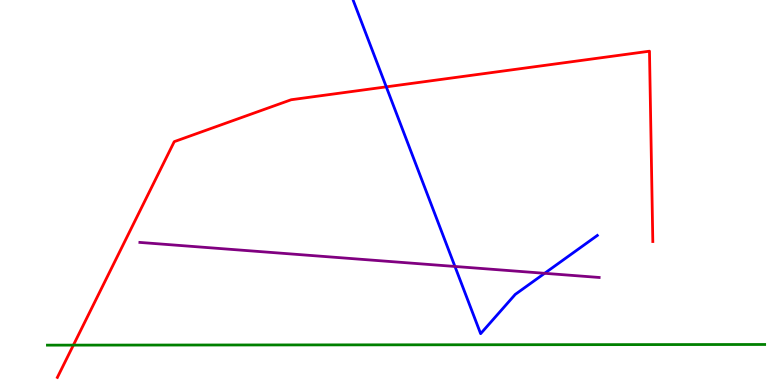[{'lines': ['blue', 'red'], 'intersections': [{'x': 4.98, 'y': 7.74}]}, {'lines': ['green', 'red'], 'intersections': [{'x': 0.947, 'y': 1.04}]}, {'lines': ['purple', 'red'], 'intersections': []}, {'lines': ['blue', 'green'], 'intersections': []}, {'lines': ['blue', 'purple'], 'intersections': [{'x': 5.87, 'y': 3.08}, {'x': 7.03, 'y': 2.9}]}, {'lines': ['green', 'purple'], 'intersections': []}]